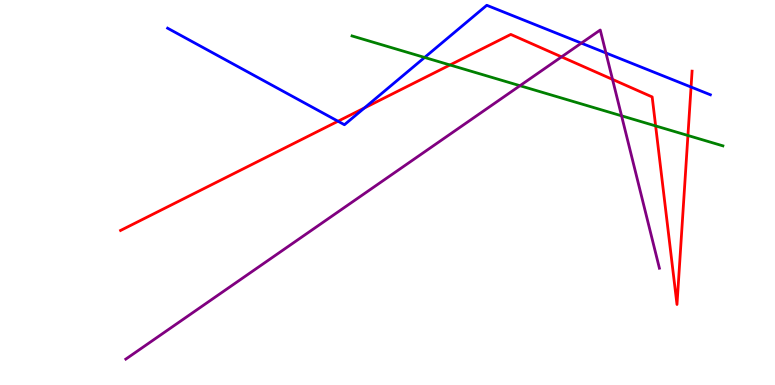[{'lines': ['blue', 'red'], 'intersections': [{'x': 4.36, 'y': 6.85}, {'x': 4.7, 'y': 7.2}, {'x': 8.92, 'y': 7.74}]}, {'lines': ['green', 'red'], 'intersections': [{'x': 5.81, 'y': 8.31}, {'x': 8.46, 'y': 6.73}, {'x': 8.88, 'y': 6.48}]}, {'lines': ['purple', 'red'], 'intersections': [{'x': 7.25, 'y': 8.52}, {'x': 7.9, 'y': 7.94}]}, {'lines': ['blue', 'green'], 'intersections': [{'x': 5.48, 'y': 8.51}]}, {'lines': ['blue', 'purple'], 'intersections': [{'x': 7.5, 'y': 8.88}, {'x': 7.82, 'y': 8.62}]}, {'lines': ['green', 'purple'], 'intersections': [{'x': 6.71, 'y': 7.77}, {'x': 8.02, 'y': 6.99}]}]